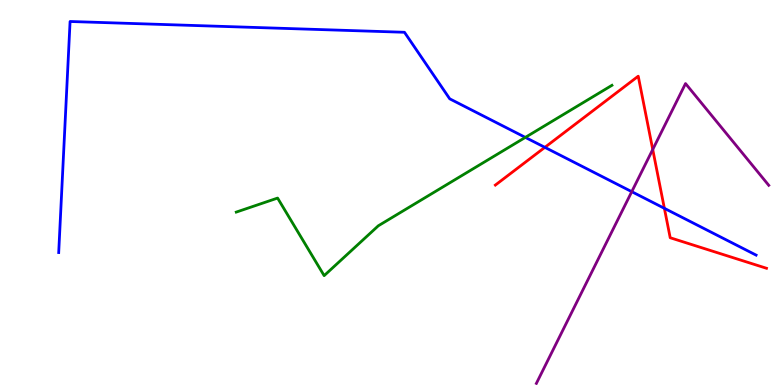[{'lines': ['blue', 'red'], 'intersections': [{'x': 7.03, 'y': 6.17}, {'x': 8.57, 'y': 4.59}]}, {'lines': ['green', 'red'], 'intersections': []}, {'lines': ['purple', 'red'], 'intersections': [{'x': 8.42, 'y': 6.12}]}, {'lines': ['blue', 'green'], 'intersections': [{'x': 6.78, 'y': 6.43}]}, {'lines': ['blue', 'purple'], 'intersections': [{'x': 8.15, 'y': 5.02}]}, {'lines': ['green', 'purple'], 'intersections': []}]